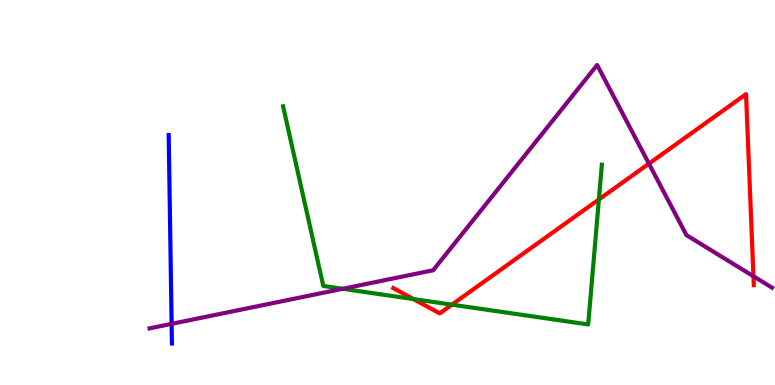[{'lines': ['blue', 'red'], 'intersections': []}, {'lines': ['green', 'red'], 'intersections': [{'x': 5.34, 'y': 2.23}, {'x': 5.83, 'y': 2.09}, {'x': 7.73, 'y': 4.82}]}, {'lines': ['purple', 'red'], 'intersections': [{'x': 8.37, 'y': 5.75}, {'x': 9.72, 'y': 2.82}]}, {'lines': ['blue', 'green'], 'intersections': []}, {'lines': ['blue', 'purple'], 'intersections': [{'x': 2.21, 'y': 1.59}]}, {'lines': ['green', 'purple'], 'intersections': [{'x': 4.42, 'y': 2.5}]}]